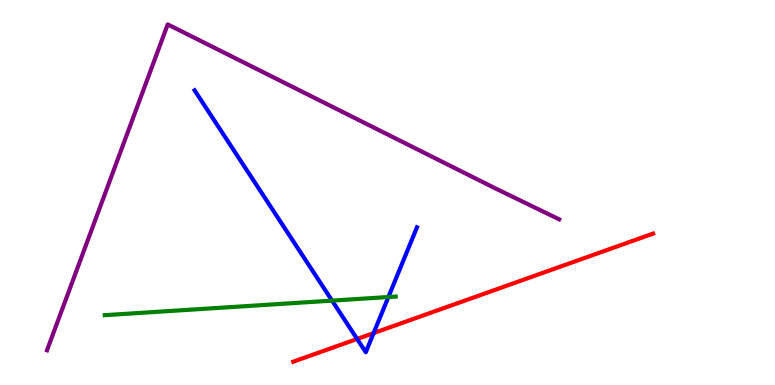[{'lines': ['blue', 'red'], 'intersections': [{'x': 4.61, 'y': 1.2}, {'x': 4.82, 'y': 1.35}]}, {'lines': ['green', 'red'], 'intersections': []}, {'lines': ['purple', 'red'], 'intersections': []}, {'lines': ['blue', 'green'], 'intersections': [{'x': 4.28, 'y': 2.19}, {'x': 5.01, 'y': 2.29}]}, {'lines': ['blue', 'purple'], 'intersections': []}, {'lines': ['green', 'purple'], 'intersections': []}]